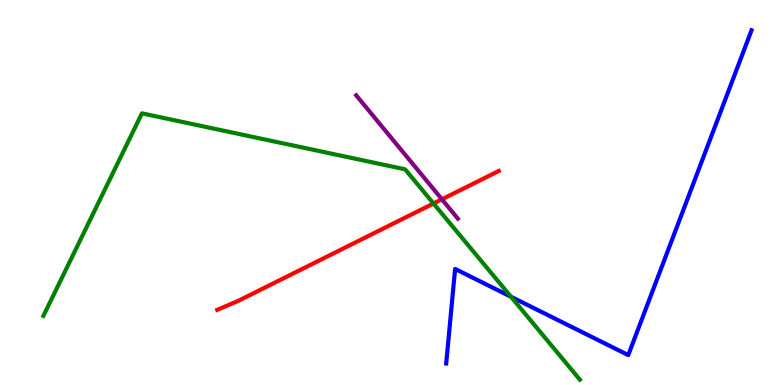[{'lines': ['blue', 'red'], 'intersections': []}, {'lines': ['green', 'red'], 'intersections': [{'x': 5.59, 'y': 4.71}]}, {'lines': ['purple', 'red'], 'intersections': [{'x': 5.7, 'y': 4.82}]}, {'lines': ['blue', 'green'], 'intersections': [{'x': 6.59, 'y': 2.29}]}, {'lines': ['blue', 'purple'], 'intersections': []}, {'lines': ['green', 'purple'], 'intersections': []}]